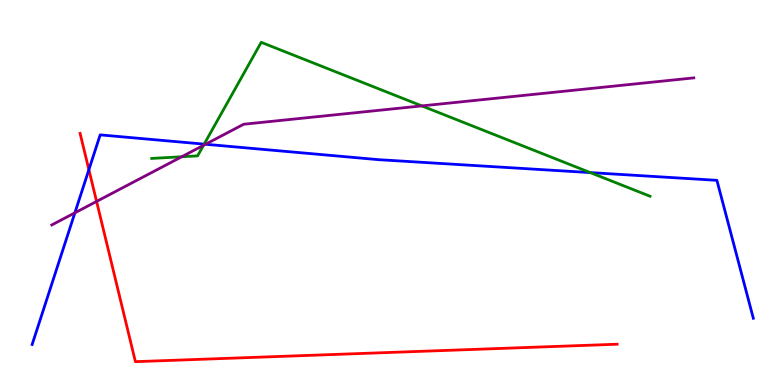[{'lines': ['blue', 'red'], 'intersections': [{'x': 1.15, 'y': 5.59}]}, {'lines': ['green', 'red'], 'intersections': []}, {'lines': ['purple', 'red'], 'intersections': [{'x': 1.25, 'y': 4.77}]}, {'lines': ['blue', 'green'], 'intersections': [{'x': 2.63, 'y': 6.26}, {'x': 7.62, 'y': 5.52}]}, {'lines': ['blue', 'purple'], 'intersections': [{'x': 0.966, 'y': 4.47}, {'x': 2.65, 'y': 6.25}]}, {'lines': ['green', 'purple'], 'intersections': [{'x': 2.34, 'y': 5.93}, {'x': 2.63, 'y': 6.23}, {'x': 5.44, 'y': 7.25}]}]